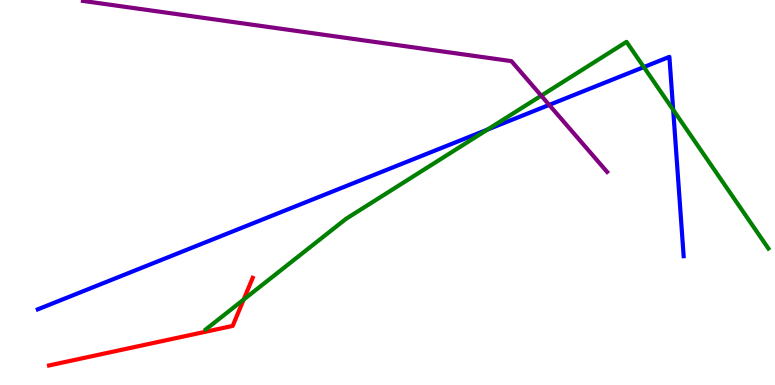[{'lines': ['blue', 'red'], 'intersections': []}, {'lines': ['green', 'red'], 'intersections': [{'x': 3.14, 'y': 2.22}]}, {'lines': ['purple', 'red'], 'intersections': []}, {'lines': ['blue', 'green'], 'intersections': [{'x': 6.29, 'y': 6.63}, {'x': 8.31, 'y': 8.26}, {'x': 8.69, 'y': 7.15}]}, {'lines': ['blue', 'purple'], 'intersections': [{'x': 7.09, 'y': 7.28}]}, {'lines': ['green', 'purple'], 'intersections': [{'x': 6.98, 'y': 7.52}]}]